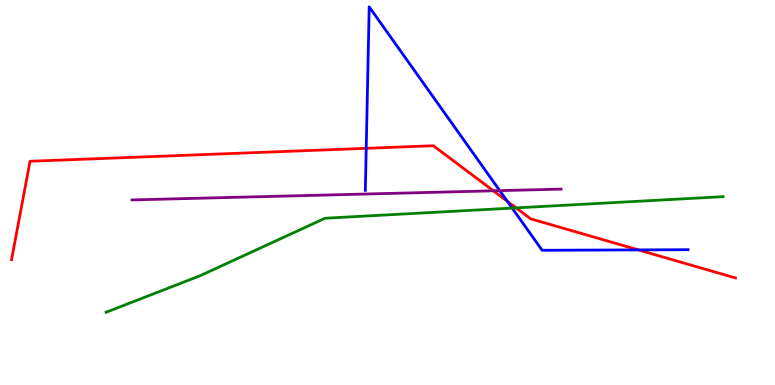[{'lines': ['blue', 'red'], 'intersections': [{'x': 4.73, 'y': 6.15}, {'x': 6.55, 'y': 4.77}, {'x': 8.24, 'y': 3.51}]}, {'lines': ['green', 'red'], 'intersections': [{'x': 6.66, 'y': 4.6}]}, {'lines': ['purple', 'red'], 'intersections': [{'x': 6.37, 'y': 5.04}]}, {'lines': ['blue', 'green'], 'intersections': [{'x': 6.61, 'y': 4.59}]}, {'lines': ['blue', 'purple'], 'intersections': [{'x': 6.45, 'y': 5.05}]}, {'lines': ['green', 'purple'], 'intersections': []}]